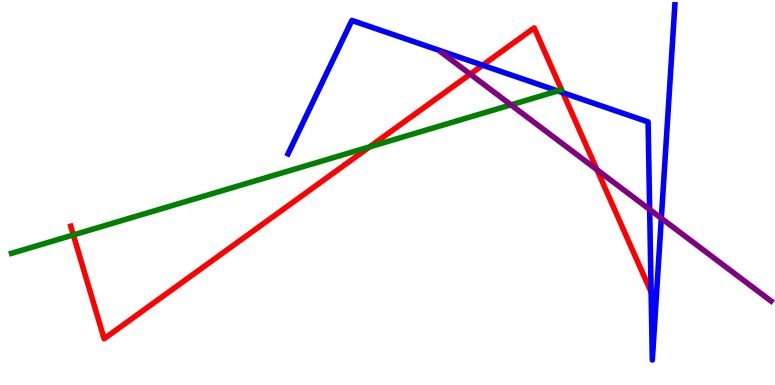[{'lines': ['blue', 'red'], 'intersections': [{'x': 6.23, 'y': 8.31}, {'x': 7.26, 'y': 7.59}, {'x': 8.4, 'y': 2.41}]}, {'lines': ['green', 'red'], 'intersections': [{'x': 0.946, 'y': 3.9}, {'x': 4.77, 'y': 6.18}]}, {'lines': ['purple', 'red'], 'intersections': [{'x': 6.07, 'y': 8.07}, {'x': 7.7, 'y': 5.59}]}, {'lines': ['blue', 'green'], 'intersections': [{'x': 7.2, 'y': 7.64}]}, {'lines': ['blue', 'purple'], 'intersections': [{'x': 8.38, 'y': 4.56}, {'x': 8.53, 'y': 4.33}]}, {'lines': ['green', 'purple'], 'intersections': [{'x': 6.59, 'y': 7.28}]}]